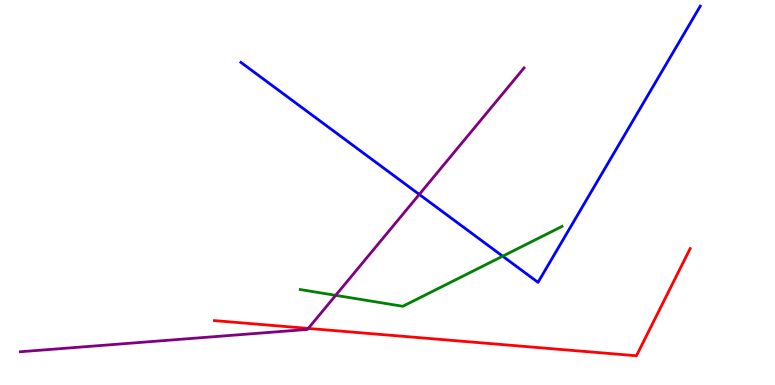[{'lines': ['blue', 'red'], 'intersections': []}, {'lines': ['green', 'red'], 'intersections': []}, {'lines': ['purple', 'red'], 'intersections': [{'x': 3.98, 'y': 1.47}]}, {'lines': ['blue', 'green'], 'intersections': [{'x': 6.49, 'y': 3.35}]}, {'lines': ['blue', 'purple'], 'intersections': [{'x': 5.41, 'y': 4.95}]}, {'lines': ['green', 'purple'], 'intersections': [{'x': 4.33, 'y': 2.33}]}]